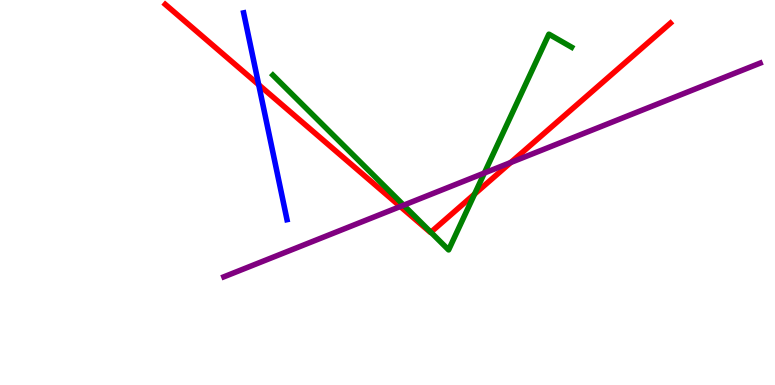[{'lines': ['blue', 'red'], 'intersections': [{'x': 3.34, 'y': 7.8}]}, {'lines': ['green', 'red'], 'intersections': [{'x': 5.56, 'y': 3.97}, {'x': 6.12, 'y': 4.96}]}, {'lines': ['purple', 'red'], 'intersections': [{'x': 5.17, 'y': 4.64}, {'x': 6.59, 'y': 5.78}]}, {'lines': ['blue', 'green'], 'intersections': []}, {'lines': ['blue', 'purple'], 'intersections': []}, {'lines': ['green', 'purple'], 'intersections': [{'x': 5.21, 'y': 4.67}, {'x': 6.25, 'y': 5.51}]}]